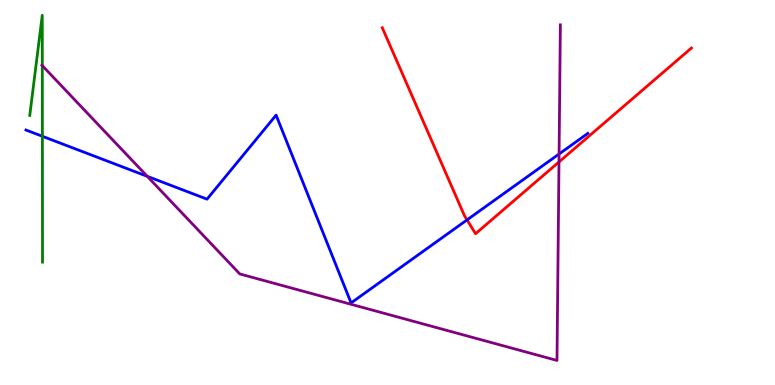[{'lines': ['blue', 'red'], 'intersections': [{'x': 6.03, 'y': 4.29}]}, {'lines': ['green', 'red'], 'intersections': []}, {'lines': ['purple', 'red'], 'intersections': [{'x': 7.21, 'y': 5.79}]}, {'lines': ['blue', 'green'], 'intersections': [{'x': 0.547, 'y': 6.46}]}, {'lines': ['blue', 'purple'], 'intersections': [{'x': 1.9, 'y': 5.42}, {'x': 7.21, 'y': 6.0}]}, {'lines': ['green', 'purple'], 'intersections': [{'x': 0.546, 'y': 8.3}]}]